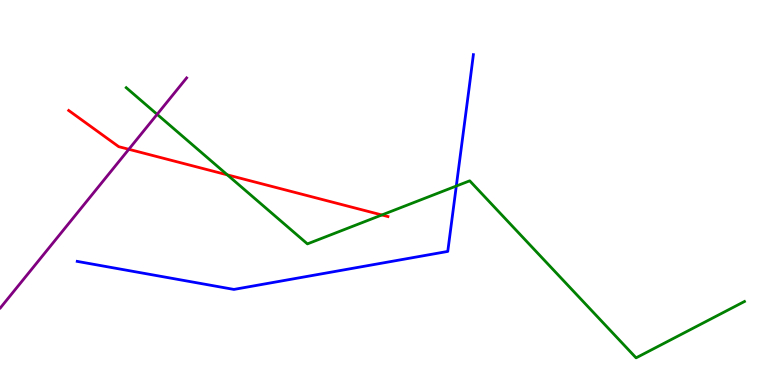[{'lines': ['blue', 'red'], 'intersections': []}, {'lines': ['green', 'red'], 'intersections': [{'x': 2.93, 'y': 5.46}, {'x': 4.93, 'y': 4.42}]}, {'lines': ['purple', 'red'], 'intersections': [{'x': 1.66, 'y': 6.12}]}, {'lines': ['blue', 'green'], 'intersections': [{'x': 5.89, 'y': 5.17}]}, {'lines': ['blue', 'purple'], 'intersections': []}, {'lines': ['green', 'purple'], 'intersections': [{'x': 2.03, 'y': 7.03}]}]